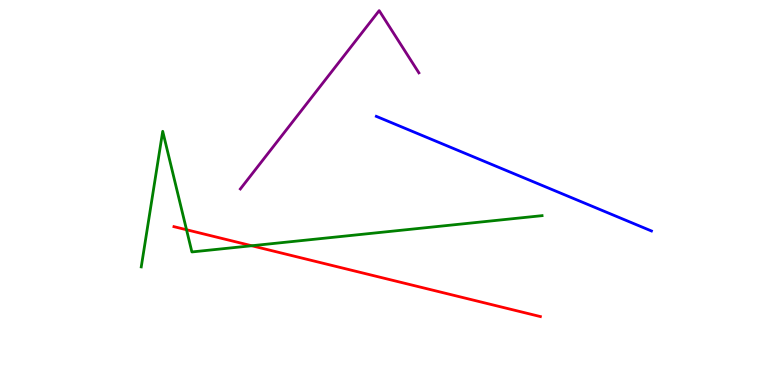[{'lines': ['blue', 'red'], 'intersections': []}, {'lines': ['green', 'red'], 'intersections': [{'x': 2.41, 'y': 4.03}, {'x': 3.25, 'y': 3.62}]}, {'lines': ['purple', 'red'], 'intersections': []}, {'lines': ['blue', 'green'], 'intersections': []}, {'lines': ['blue', 'purple'], 'intersections': []}, {'lines': ['green', 'purple'], 'intersections': []}]